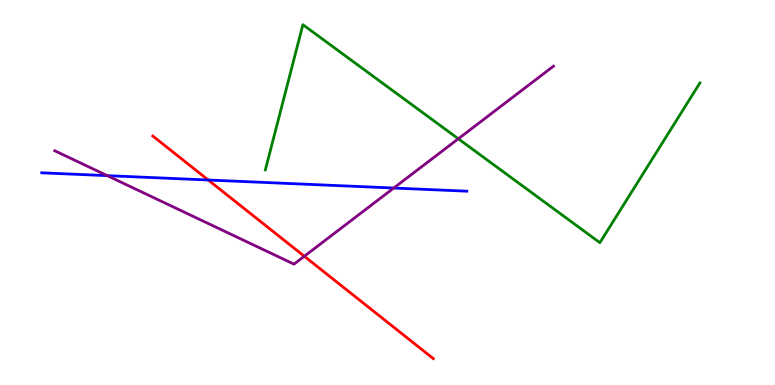[{'lines': ['blue', 'red'], 'intersections': [{'x': 2.69, 'y': 5.32}]}, {'lines': ['green', 'red'], 'intersections': []}, {'lines': ['purple', 'red'], 'intersections': [{'x': 3.93, 'y': 3.34}]}, {'lines': ['blue', 'green'], 'intersections': []}, {'lines': ['blue', 'purple'], 'intersections': [{'x': 1.38, 'y': 5.44}, {'x': 5.08, 'y': 5.12}]}, {'lines': ['green', 'purple'], 'intersections': [{'x': 5.91, 'y': 6.4}]}]